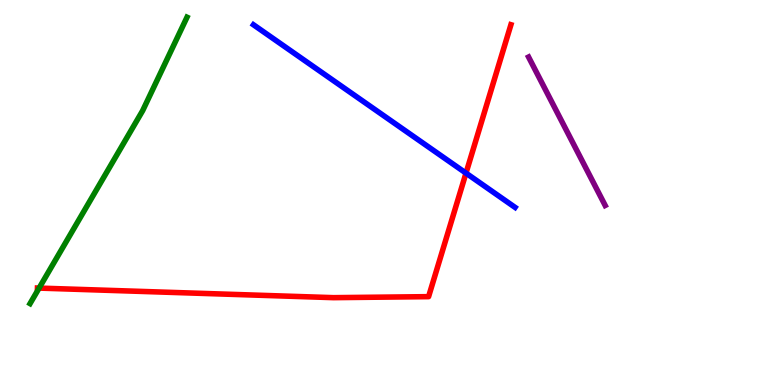[{'lines': ['blue', 'red'], 'intersections': [{'x': 6.01, 'y': 5.5}]}, {'lines': ['green', 'red'], 'intersections': [{'x': 0.504, 'y': 2.52}]}, {'lines': ['purple', 'red'], 'intersections': []}, {'lines': ['blue', 'green'], 'intersections': []}, {'lines': ['blue', 'purple'], 'intersections': []}, {'lines': ['green', 'purple'], 'intersections': []}]